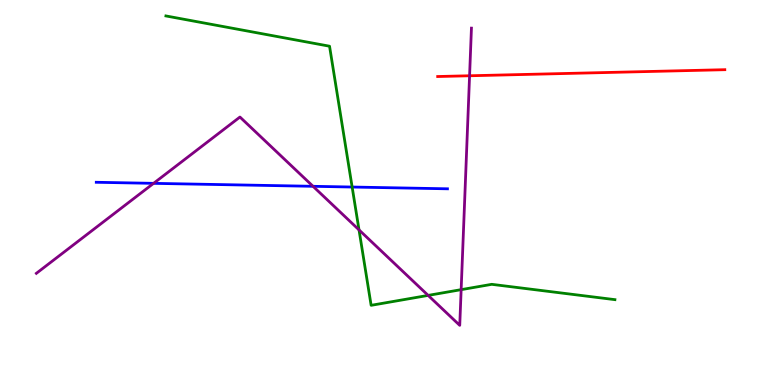[{'lines': ['blue', 'red'], 'intersections': []}, {'lines': ['green', 'red'], 'intersections': []}, {'lines': ['purple', 'red'], 'intersections': [{'x': 6.06, 'y': 8.03}]}, {'lines': ['blue', 'green'], 'intersections': [{'x': 4.54, 'y': 5.14}]}, {'lines': ['blue', 'purple'], 'intersections': [{'x': 1.98, 'y': 5.24}, {'x': 4.04, 'y': 5.16}]}, {'lines': ['green', 'purple'], 'intersections': [{'x': 4.63, 'y': 4.03}, {'x': 5.52, 'y': 2.33}, {'x': 5.95, 'y': 2.48}]}]